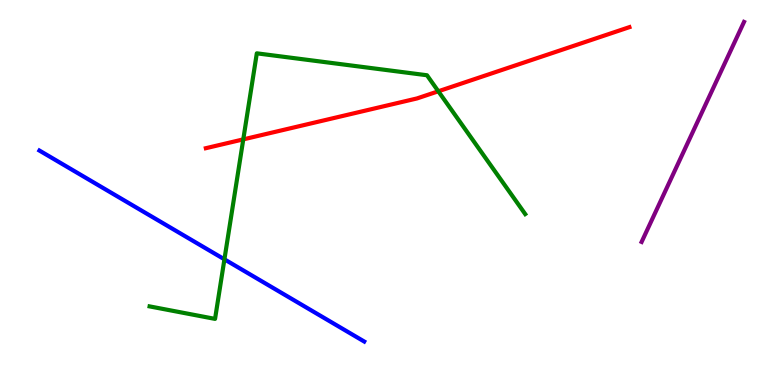[{'lines': ['blue', 'red'], 'intersections': []}, {'lines': ['green', 'red'], 'intersections': [{'x': 3.14, 'y': 6.38}, {'x': 5.66, 'y': 7.63}]}, {'lines': ['purple', 'red'], 'intersections': []}, {'lines': ['blue', 'green'], 'intersections': [{'x': 2.9, 'y': 3.26}]}, {'lines': ['blue', 'purple'], 'intersections': []}, {'lines': ['green', 'purple'], 'intersections': []}]